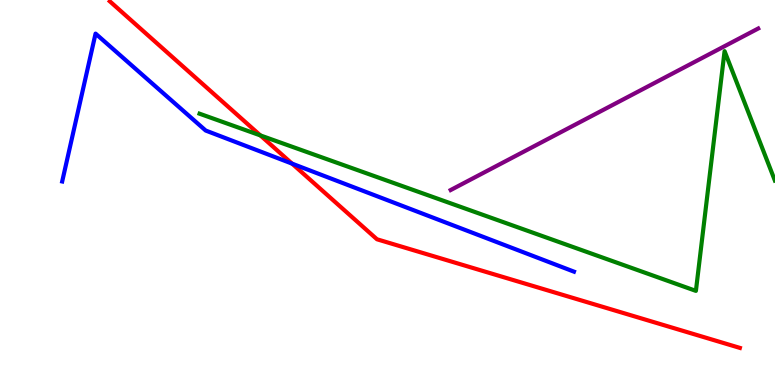[{'lines': ['blue', 'red'], 'intersections': [{'x': 3.77, 'y': 5.75}]}, {'lines': ['green', 'red'], 'intersections': [{'x': 3.36, 'y': 6.48}]}, {'lines': ['purple', 'red'], 'intersections': []}, {'lines': ['blue', 'green'], 'intersections': []}, {'lines': ['blue', 'purple'], 'intersections': []}, {'lines': ['green', 'purple'], 'intersections': []}]